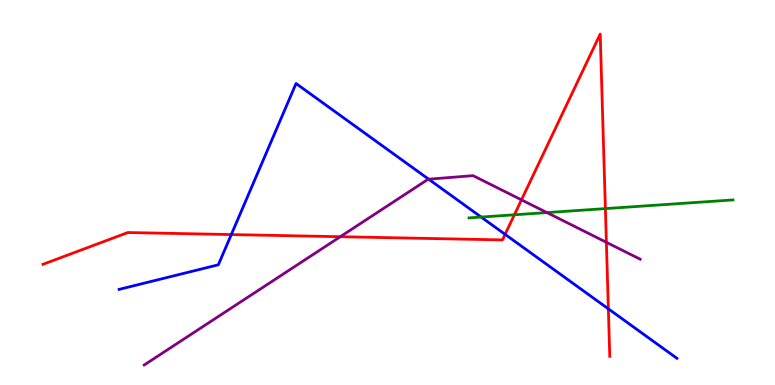[{'lines': ['blue', 'red'], 'intersections': [{'x': 2.98, 'y': 3.91}, {'x': 6.52, 'y': 3.91}, {'x': 7.85, 'y': 1.98}]}, {'lines': ['green', 'red'], 'intersections': [{'x': 6.64, 'y': 4.42}, {'x': 7.81, 'y': 4.58}]}, {'lines': ['purple', 'red'], 'intersections': [{'x': 4.39, 'y': 3.85}, {'x': 6.73, 'y': 4.81}, {'x': 7.82, 'y': 3.71}]}, {'lines': ['blue', 'green'], 'intersections': [{'x': 6.21, 'y': 4.36}]}, {'lines': ['blue', 'purple'], 'intersections': [{'x': 5.53, 'y': 5.35}]}, {'lines': ['green', 'purple'], 'intersections': [{'x': 7.06, 'y': 4.48}]}]